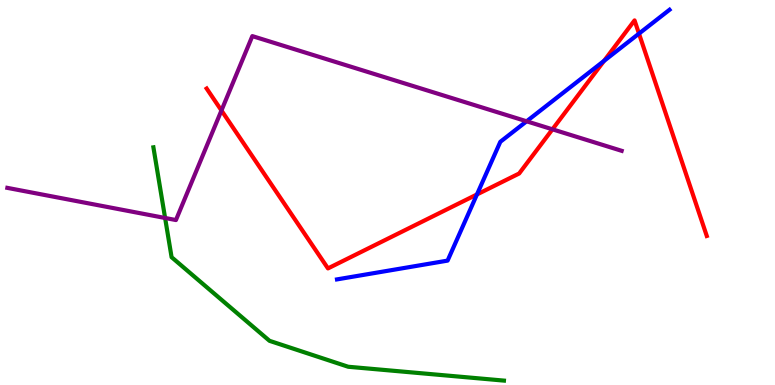[{'lines': ['blue', 'red'], 'intersections': [{'x': 6.15, 'y': 4.95}, {'x': 7.79, 'y': 8.42}, {'x': 8.24, 'y': 9.13}]}, {'lines': ['green', 'red'], 'intersections': []}, {'lines': ['purple', 'red'], 'intersections': [{'x': 2.86, 'y': 7.13}, {'x': 7.13, 'y': 6.64}]}, {'lines': ['blue', 'green'], 'intersections': []}, {'lines': ['blue', 'purple'], 'intersections': [{'x': 6.79, 'y': 6.85}]}, {'lines': ['green', 'purple'], 'intersections': [{'x': 2.13, 'y': 4.34}]}]